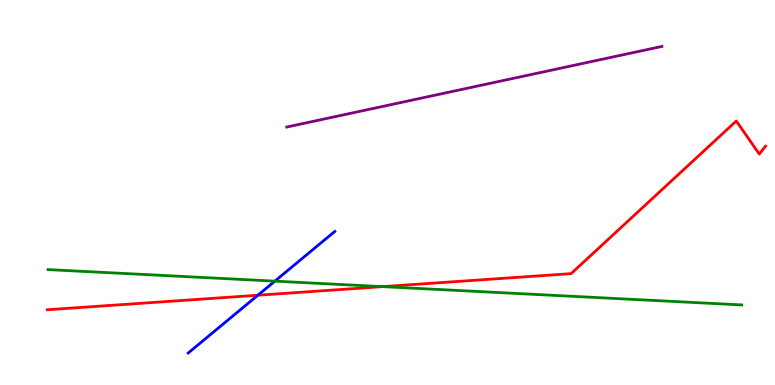[{'lines': ['blue', 'red'], 'intersections': [{'x': 3.33, 'y': 2.33}]}, {'lines': ['green', 'red'], 'intersections': [{'x': 4.94, 'y': 2.55}]}, {'lines': ['purple', 'red'], 'intersections': []}, {'lines': ['blue', 'green'], 'intersections': [{'x': 3.55, 'y': 2.7}]}, {'lines': ['blue', 'purple'], 'intersections': []}, {'lines': ['green', 'purple'], 'intersections': []}]